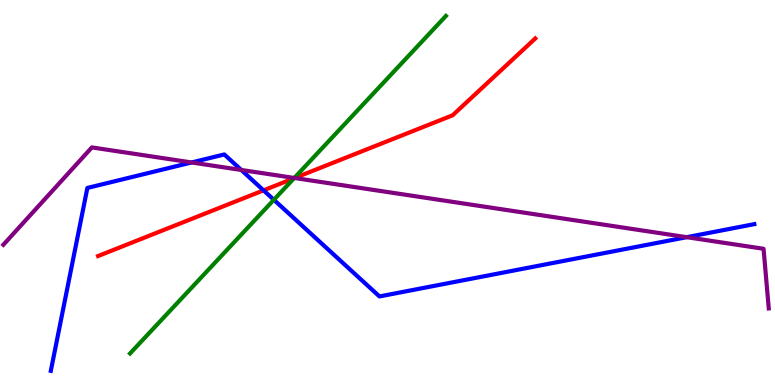[{'lines': ['blue', 'red'], 'intersections': [{'x': 3.4, 'y': 5.06}]}, {'lines': ['green', 'red'], 'intersections': [{'x': 3.79, 'y': 5.37}]}, {'lines': ['purple', 'red'], 'intersections': [{'x': 3.8, 'y': 5.38}]}, {'lines': ['blue', 'green'], 'intersections': [{'x': 3.53, 'y': 4.81}]}, {'lines': ['blue', 'purple'], 'intersections': [{'x': 2.47, 'y': 5.78}, {'x': 3.11, 'y': 5.59}, {'x': 8.86, 'y': 3.84}]}, {'lines': ['green', 'purple'], 'intersections': [{'x': 3.8, 'y': 5.38}]}]